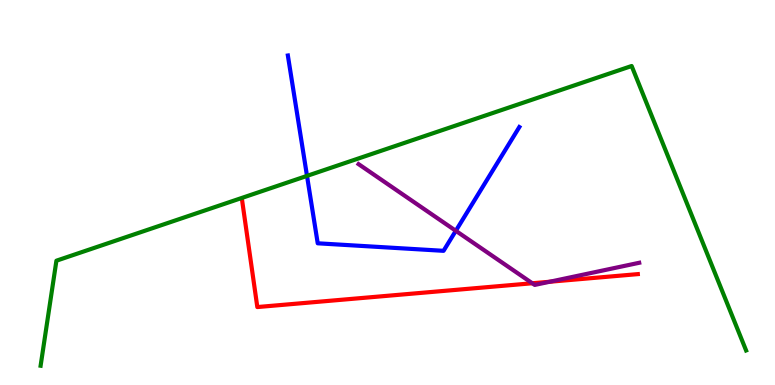[{'lines': ['blue', 'red'], 'intersections': []}, {'lines': ['green', 'red'], 'intersections': []}, {'lines': ['purple', 'red'], 'intersections': [{'x': 6.87, 'y': 2.64}, {'x': 7.09, 'y': 2.68}]}, {'lines': ['blue', 'green'], 'intersections': [{'x': 3.96, 'y': 5.43}]}, {'lines': ['blue', 'purple'], 'intersections': [{'x': 5.88, 'y': 4.01}]}, {'lines': ['green', 'purple'], 'intersections': []}]